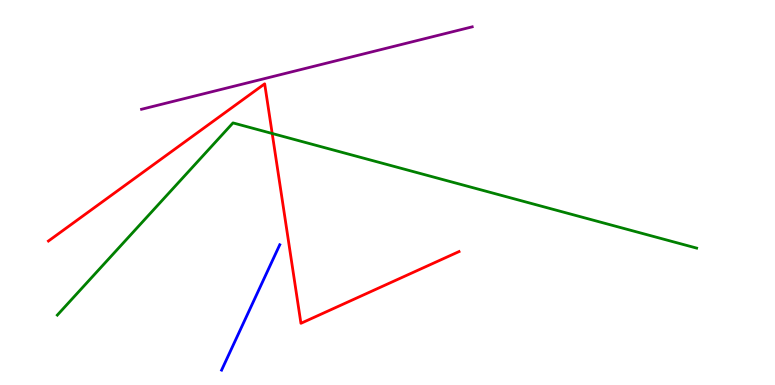[{'lines': ['blue', 'red'], 'intersections': []}, {'lines': ['green', 'red'], 'intersections': [{'x': 3.51, 'y': 6.53}]}, {'lines': ['purple', 'red'], 'intersections': []}, {'lines': ['blue', 'green'], 'intersections': []}, {'lines': ['blue', 'purple'], 'intersections': []}, {'lines': ['green', 'purple'], 'intersections': []}]